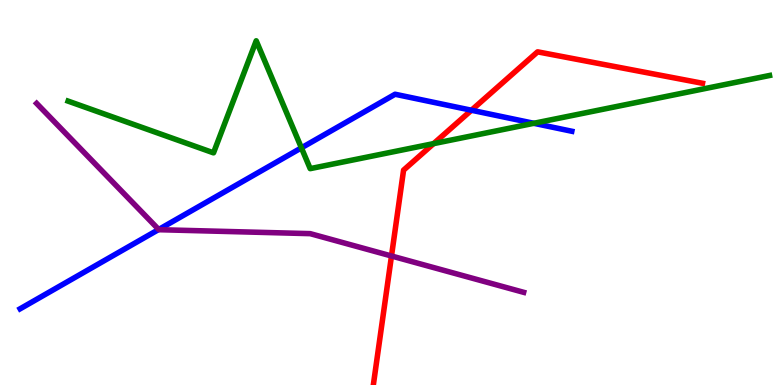[{'lines': ['blue', 'red'], 'intersections': [{'x': 6.08, 'y': 7.14}]}, {'lines': ['green', 'red'], 'intersections': [{'x': 5.59, 'y': 6.27}]}, {'lines': ['purple', 'red'], 'intersections': [{'x': 5.05, 'y': 3.35}]}, {'lines': ['blue', 'green'], 'intersections': [{'x': 3.89, 'y': 6.16}, {'x': 6.89, 'y': 6.8}]}, {'lines': ['blue', 'purple'], 'intersections': [{'x': 2.05, 'y': 4.04}]}, {'lines': ['green', 'purple'], 'intersections': []}]